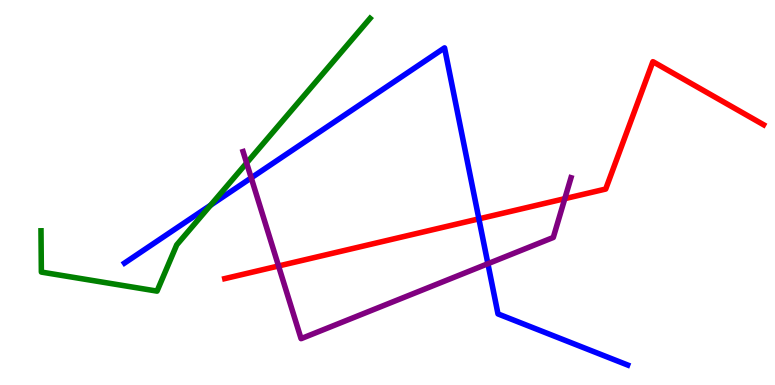[{'lines': ['blue', 'red'], 'intersections': [{'x': 6.18, 'y': 4.32}]}, {'lines': ['green', 'red'], 'intersections': []}, {'lines': ['purple', 'red'], 'intersections': [{'x': 3.59, 'y': 3.09}, {'x': 7.29, 'y': 4.84}]}, {'lines': ['blue', 'green'], 'intersections': [{'x': 2.72, 'y': 4.67}]}, {'lines': ['blue', 'purple'], 'intersections': [{'x': 3.24, 'y': 5.38}, {'x': 6.3, 'y': 3.15}]}, {'lines': ['green', 'purple'], 'intersections': [{'x': 3.18, 'y': 5.77}]}]